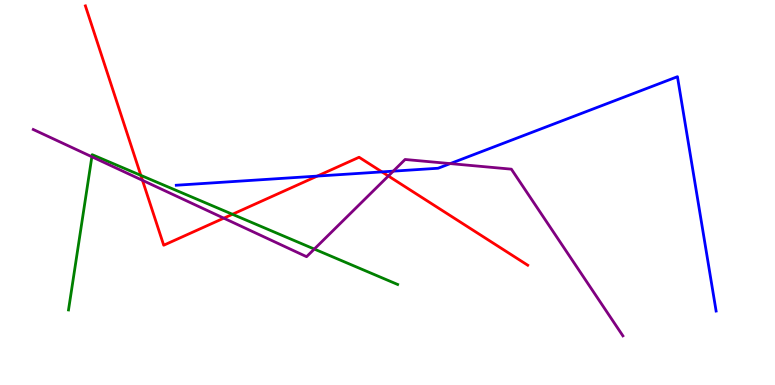[{'lines': ['blue', 'red'], 'intersections': [{'x': 4.09, 'y': 5.43}, {'x': 4.93, 'y': 5.54}]}, {'lines': ['green', 'red'], 'intersections': [{'x': 1.82, 'y': 5.44}, {'x': 3.0, 'y': 4.43}]}, {'lines': ['purple', 'red'], 'intersections': [{'x': 1.84, 'y': 5.32}, {'x': 2.89, 'y': 4.33}, {'x': 5.01, 'y': 5.43}]}, {'lines': ['blue', 'green'], 'intersections': []}, {'lines': ['blue', 'purple'], 'intersections': [{'x': 5.07, 'y': 5.55}, {'x': 5.81, 'y': 5.75}]}, {'lines': ['green', 'purple'], 'intersections': [{'x': 1.19, 'y': 5.93}, {'x': 4.06, 'y': 3.53}]}]